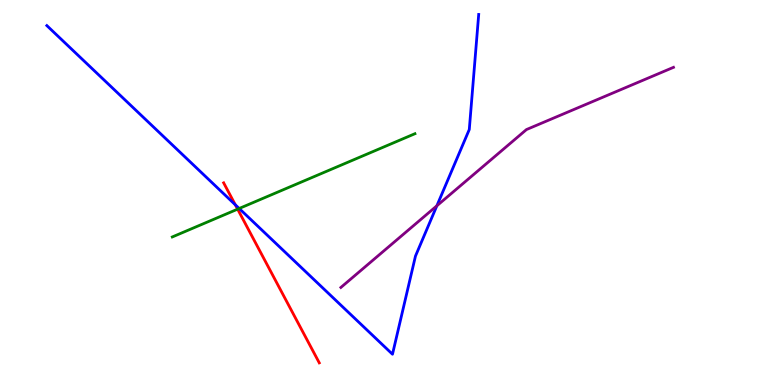[{'lines': ['blue', 'red'], 'intersections': [{'x': 3.04, 'y': 4.68}]}, {'lines': ['green', 'red'], 'intersections': [{'x': 3.07, 'y': 4.57}]}, {'lines': ['purple', 'red'], 'intersections': []}, {'lines': ['blue', 'green'], 'intersections': [{'x': 3.09, 'y': 4.58}]}, {'lines': ['blue', 'purple'], 'intersections': [{'x': 5.64, 'y': 4.65}]}, {'lines': ['green', 'purple'], 'intersections': []}]